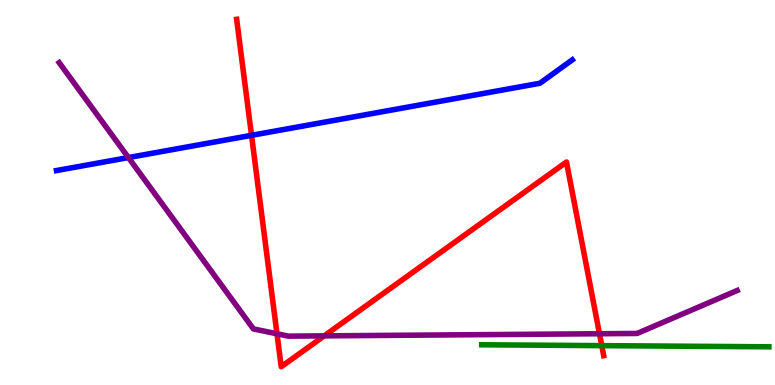[{'lines': ['blue', 'red'], 'intersections': [{'x': 3.25, 'y': 6.48}]}, {'lines': ['green', 'red'], 'intersections': [{'x': 7.76, 'y': 1.02}]}, {'lines': ['purple', 'red'], 'intersections': [{'x': 3.57, 'y': 1.33}, {'x': 4.18, 'y': 1.28}, {'x': 7.74, 'y': 1.33}]}, {'lines': ['blue', 'green'], 'intersections': []}, {'lines': ['blue', 'purple'], 'intersections': [{'x': 1.66, 'y': 5.91}]}, {'lines': ['green', 'purple'], 'intersections': []}]